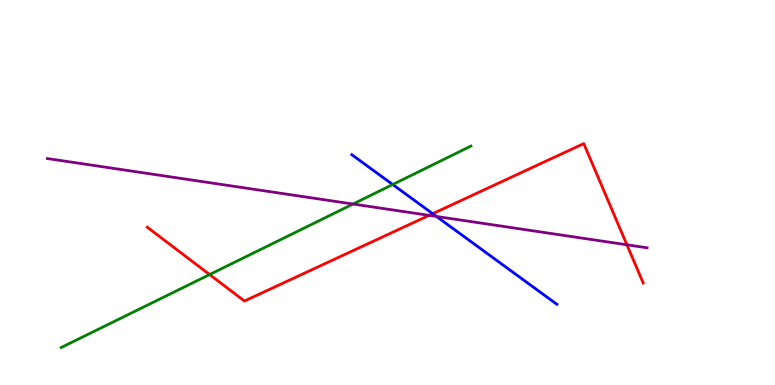[{'lines': ['blue', 'red'], 'intersections': [{'x': 5.58, 'y': 4.45}]}, {'lines': ['green', 'red'], 'intersections': [{'x': 2.7, 'y': 2.87}]}, {'lines': ['purple', 'red'], 'intersections': [{'x': 5.54, 'y': 4.41}, {'x': 8.09, 'y': 3.64}]}, {'lines': ['blue', 'green'], 'intersections': [{'x': 5.07, 'y': 5.21}]}, {'lines': ['blue', 'purple'], 'intersections': [{'x': 5.63, 'y': 4.38}]}, {'lines': ['green', 'purple'], 'intersections': [{'x': 4.56, 'y': 4.7}]}]